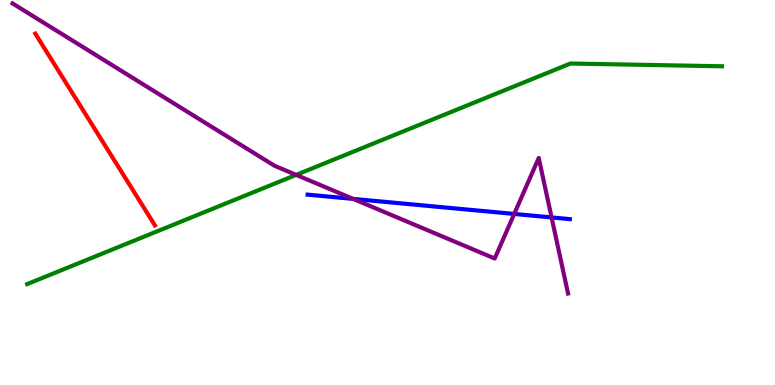[{'lines': ['blue', 'red'], 'intersections': []}, {'lines': ['green', 'red'], 'intersections': []}, {'lines': ['purple', 'red'], 'intersections': []}, {'lines': ['blue', 'green'], 'intersections': []}, {'lines': ['blue', 'purple'], 'intersections': [{'x': 4.56, 'y': 4.83}, {'x': 6.64, 'y': 4.44}, {'x': 7.12, 'y': 4.35}]}, {'lines': ['green', 'purple'], 'intersections': [{'x': 3.82, 'y': 5.46}]}]